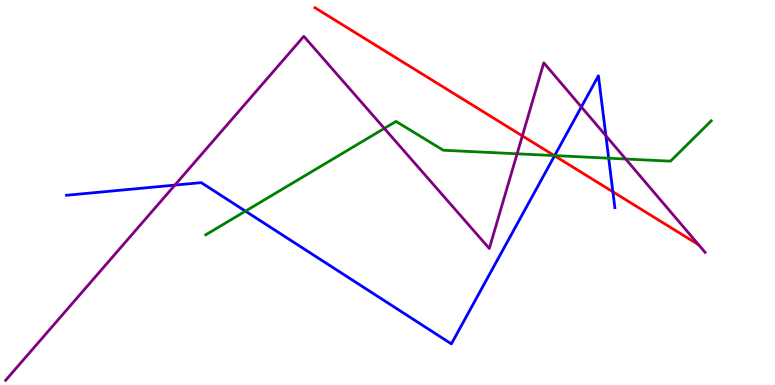[{'lines': ['blue', 'red'], 'intersections': [{'x': 7.16, 'y': 5.95}, {'x': 7.91, 'y': 5.02}]}, {'lines': ['green', 'red'], 'intersections': [{'x': 7.15, 'y': 5.96}]}, {'lines': ['purple', 'red'], 'intersections': [{'x': 6.74, 'y': 6.47}]}, {'lines': ['blue', 'green'], 'intersections': [{'x': 3.17, 'y': 4.52}, {'x': 7.16, 'y': 5.96}, {'x': 7.85, 'y': 5.89}]}, {'lines': ['blue', 'purple'], 'intersections': [{'x': 2.26, 'y': 5.19}, {'x': 7.5, 'y': 7.22}, {'x': 7.82, 'y': 6.47}]}, {'lines': ['green', 'purple'], 'intersections': [{'x': 4.96, 'y': 6.66}, {'x': 6.67, 'y': 6.01}, {'x': 8.07, 'y': 5.87}]}]